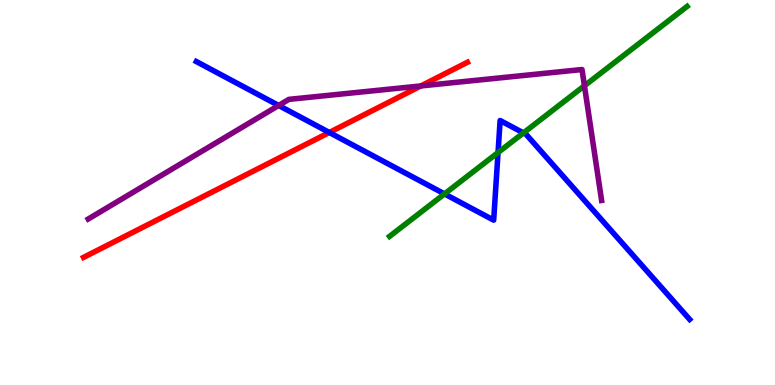[{'lines': ['blue', 'red'], 'intersections': [{'x': 4.25, 'y': 6.56}]}, {'lines': ['green', 'red'], 'intersections': []}, {'lines': ['purple', 'red'], 'intersections': [{'x': 5.43, 'y': 7.77}]}, {'lines': ['blue', 'green'], 'intersections': [{'x': 5.74, 'y': 4.96}, {'x': 6.43, 'y': 6.04}, {'x': 6.75, 'y': 6.55}]}, {'lines': ['blue', 'purple'], 'intersections': [{'x': 3.6, 'y': 7.26}]}, {'lines': ['green', 'purple'], 'intersections': [{'x': 7.54, 'y': 7.77}]}]